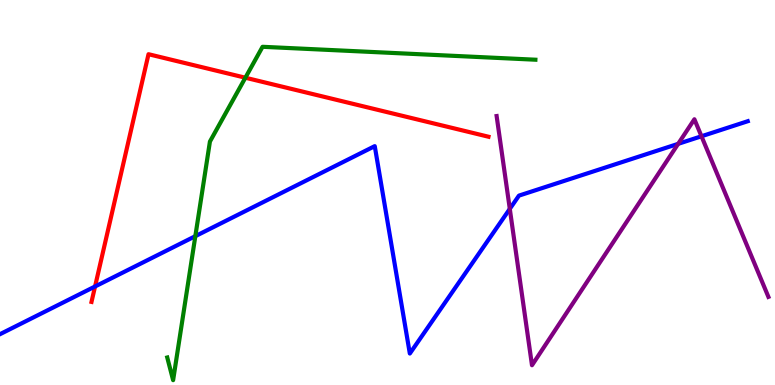[{'lines': ['blue', 'red'], 'intersections': [{'x': 1.23, 'y': 2.56}]}, {'lines': ['green', 'red'], 'intersections': [{'x': 3.17, 'y': 7.98}]}, {'lines': ['purple', 'red'], 'intersections': []}, {'lines': ['blue', 'green'], 'intersections': [{'x': 2.52, 'y': 3.87}]}, {'lines': ['blue', 'purple'], 'intersections': [{'x': 6.58, 'y': 4.57}, {'x': 8.75, 'y': 6.26}, {'x': 9.05, 'y': 6.46}]}, {'lines': ['green', 'purple'], 'intersections': []}]